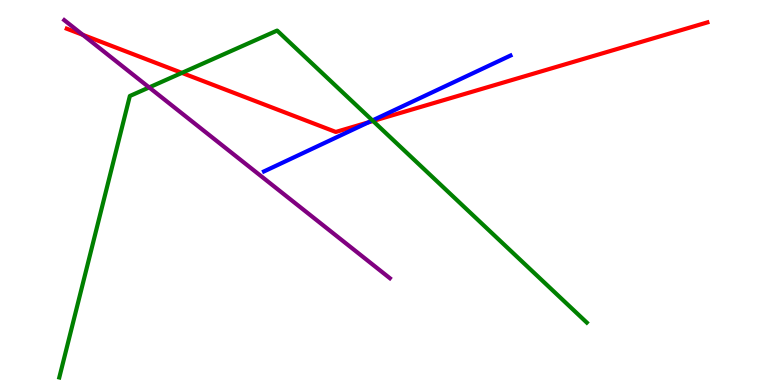[{'lines': ['blue', 'red'], 'intersections': [{'x': 4.75, 'y': 6.82}]}, {'lines': ['green', 'red'], 'intersections': [{'x': 2.35, 'y': 8.11}, {'x': 4.81, 'y': 6.86}]}, {'lines': ['purple', 'red'], 'intersections': [{'x': 1.07, 'y': 9.1}]}, {'lines': ['blue', 'green'], 'intersections': [{'x': 4.81, 'y': 6.87}]}, {'lines': ['blue', 'purple'], 'intersections': []}, {'lines': ['green', 'purple'], 'intersections': [{'x': 1.92, 'y': 7.73}]}]